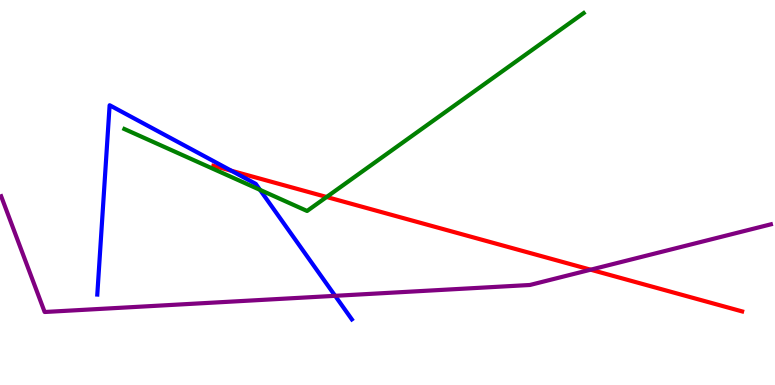[{'lines': ['blue', 'red'], 'intersections': [{'x': 2.99, 'y': 5.56}]}, {'lines': ['green', 'red'], 'intersections': [{'x': 4.21, 'y': 4.88}]}, {'lines': ['purple', 'red'], 'intersections': [{'x': 7.62, 'y': 2.99}]}, {'lines': ['blue', 'green'], 'intersections': [{'x': 3.35, 'y': 5.07}]}, {'lines': ['blue', 'purple'], 'intersections': [{'x': 4.32, 'y': 2.32}]}, {'lines': ['green', 'purple'], 'intersections': []}]